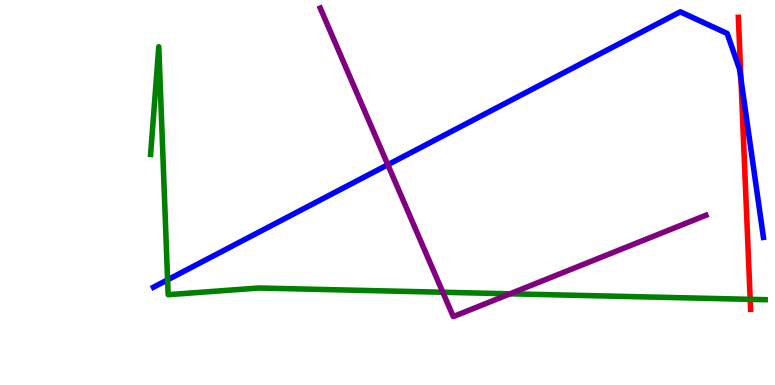[{'lines': ['blue', 'red'], 'intersections': [{'x': 9.56, 'y': 7.94}]}, {'lines': ['green', 'red'], 'intersections': [{'x': 9.68, 'y': 2.23}]}, {'lines': ['purple', 'red'], 'intersections': []}, {'lines': ['blue', 'green'], 'intersections': [{'x': 2.16, 'y': 2.73}]}, {'lines': ['blue', 'purple'], 'intersections': [{'x': 5.0, 'y': 5.72}]}, {'lines': ['green', 'purple'], 'intersections': [{'x': 5.71, 'y': 2.41}, {'x': 6.58, 'y': 2.37}]}]